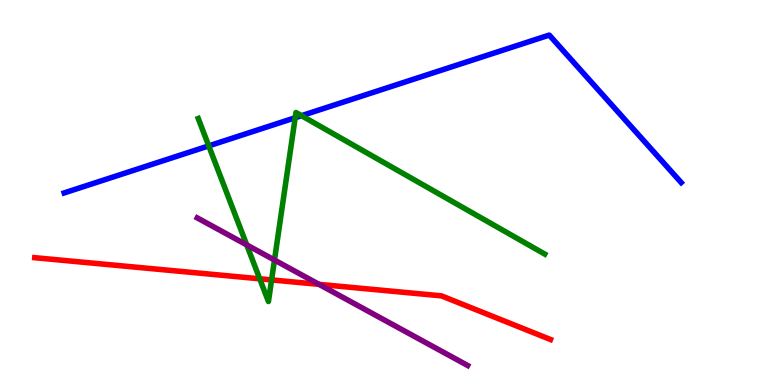[{'lines': ['blue', 'red'], 'intersections': []}, {'lines': ['green', 'red'], 'intersections': [{'x': 3.35, 'y': 2.76}, {'x': 3.5, 'y': 2.73}]}, {'lines': ['purple', 'red'], 'intersections': [{'x': 4.12, 'y': 2.61}]}, {'lines': ['blue', 'green'], 'intersections': [{'x': 2.69, 'y': 6.21}, {'x': 3.81, 'y': 6.94}, {'x': 3.89, 'y': 7.0}]}, {'lines': ['blue', 'purple'], 'intersections': []}, {'lines': ['green', 'purple'], 'intersections': [{'x': 3.18, 'y': 3.64}, {'x': 3.54, 'y': 3.25}]}]